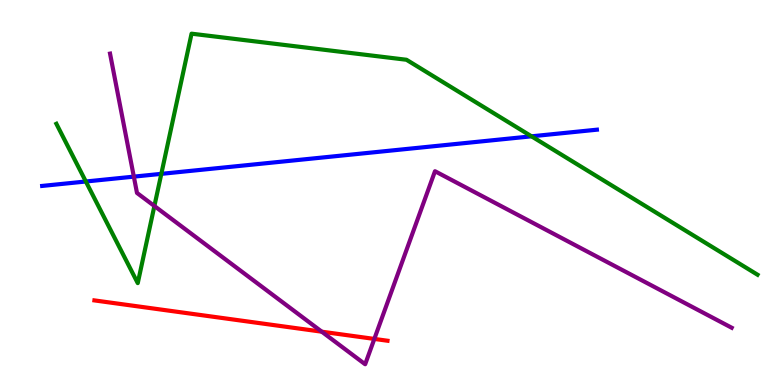[{'lines': ['blue', 'red'], 'intersections': []}, {'lines': ['green', 'red'], 'intersections': []}, {'lines': ['purple', 'red'], 'intersections': [{'x': 4.15, 'y': 1.38}, {'x': 4.83, 'y': 1.2}]}, {'lines': ['blue', 'green'], 'intersections': [{'x': 1.11, 'y': 5.29}, {'x': 2.08, 'y': 5.48}, {'x': 6.86, 'y': 6.46}]}, {'lines': ['blue', 'purple'], 'intersections': [{'x': 1.73, 'y': 5.41}]}, {'lines': ['green', 'purple'], 'intersections': [{'x': 1.99, 'y': 4.65}]}]